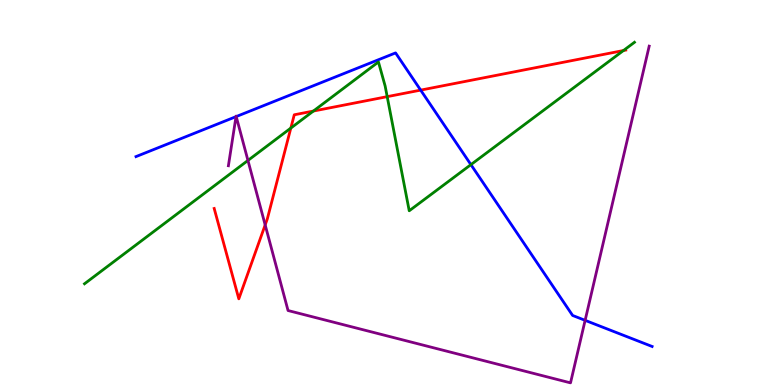[{'lines': ['blue', 'red'], 'intersections': [{'x': 5.43, 'y': 7.66}]}, {'lines': ['green', 'red'], 'intersections': [{'x': 3.75, 'y': 6.67}, {'x': 4.04, 'y': 7.12}, {'x': 5.0, 'y': 7.49}, {'x': 8.04, 'y': 8.69}]}, {'lines': ['purple', 'red'], 'intersections': [{'x': 3.42, 'y': 4.16}]}, {'lines': ['blue', 'green'], 'intersections': [{'x': 6.08, 'y': 5.72}]}, {'lines': ['blue', 'purple'], 'intersections': [{'x': 3.05, 'y': 6.97}, {'x': 3.05, 'y': 6.97}, {'x': 7.55, 'y': 1.68}]}, {'lines': ['green', 'purple'], 'intersections': [{'x': 3.2, 'y': 5.83}]}]